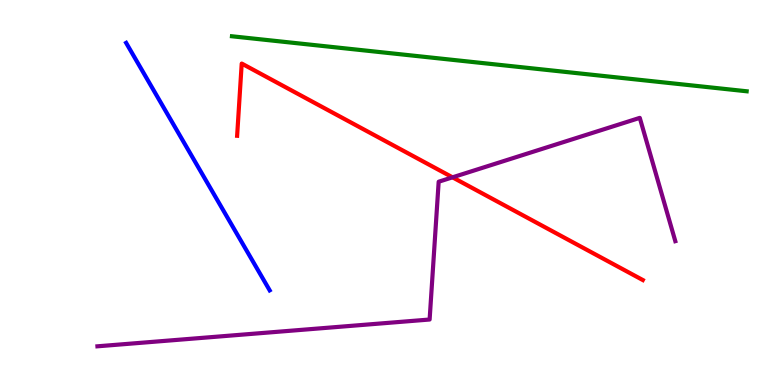[{'lines': ['blue', 'red'], 'intersections': []}, {'lines': ['green', 'red'], 'intersections': []}, {'lines': ['purple', 'red'], 'intersections': [{'x': 5.84, 'y': 5.39}]}, {'lines': ['blue', 'green'], 'intersections': []}, {'lines': ['blue', 'purple'], 'intersections': []}, {'lines': ['green', 'purple'], 'intersections': []}]